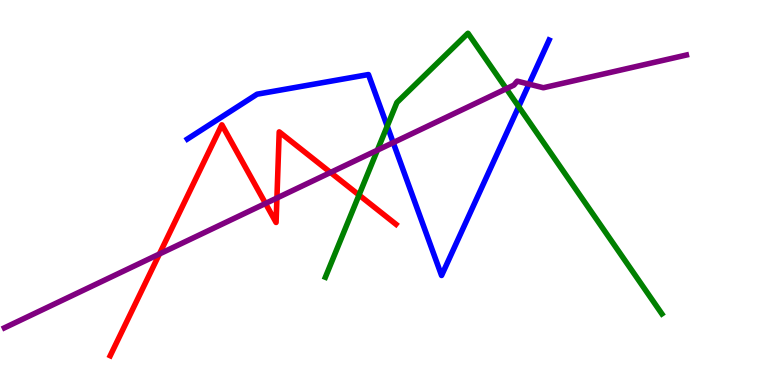[{'lines': ['blue', 'red'], 'intersections': []}, {'lines': ['green', 'red'], 'intersections': [{'x': 4.63, 'y': 4.93}]}, {'lines': ['purple', 'red'], 'intersections': [{'x': 2.06, 'y': 3.4}, {'x': 3.43, 'y': 4.72}, {'x': 3.57, 'y': 4.86}, {'x': 4.26, 'y': 5.52}]}, {'lines': ['blue', 'green'], 'intersections': [{'x': 5.0, 'y': 6.72}, {'x': 6.69, 'y': 7.23}]}, {'lines': ['blue', 'purple'], 'intersections': [{'x': 5.07, 'y': 6.3}, {'x': 6.83, 'y': 7.81}]}, {'lines': ['green', 'purple'], 'intersections': [{'x': 4.87, 'y': 6.1}, {'x': 6.53, 'y': 7.7}]}]